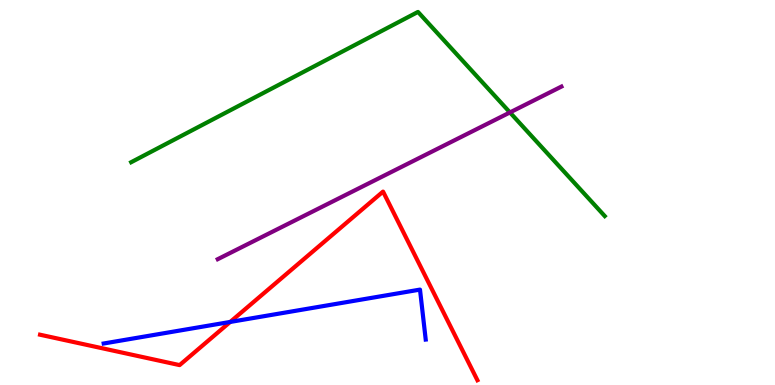[{'lines': ['blue', 'red'], 'intersections': [{'x': 2.97, 'y': 1.64}]}, {'lines': ['green', 'red'], 'intersections': []}, {'lines': ['purple', 'red'], 'intersections': []}, {'lines': ['blue', 'green'], 'intersections': []}, {'lines': ['blue', 'purple'], 'intersections': []}, {'lines': ['green', 'purple'], 'intersections': [{'x': 6.58, 'y': 7.08}]}]